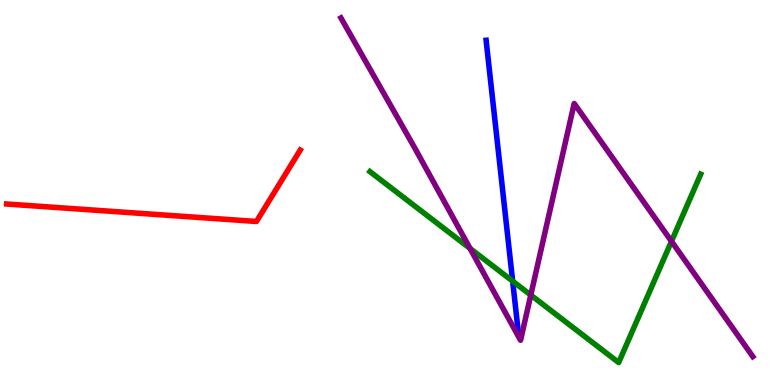[{'lines': ['blue', 'red'], 'intersections': []}, {'lines': ['green', 'red'], 'intersections': []}, {'lines': ['purple', 'red'], 'intersections': []}, {'lines': ['blue', 'green'], 'intersections': [{'x': 6.61, 'y': 2.7}]}, {'lines': ['blue', 'purple'], 'intersections': []}, {'lines': ['green', 'purple'], 'intersections': [{'x': 6.07, 'y': 3.55}, {'x': 6.85, 'y': 2.34}, {'x': 8.66, 'y': 3.73}]}]